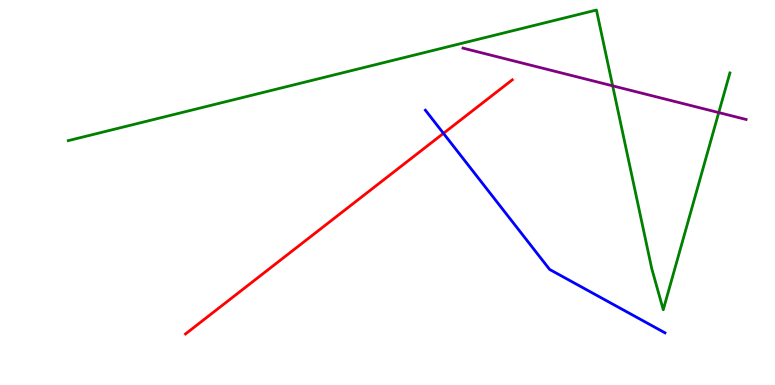[{'lines': ['blue', 'red'], 'intersections': [{'x': 5.72, 'y': 6.54}]}, {'lines': ['green', 'red'], 'intersections': []}, {'lines': ['purple', 'red'], 'intersections': []}, {'lines': ['blue', 'green'], 'intersections': []}, {'lines': ['blue', 'purple'], 'intersections': []}, {'lines': ['green', 'purple'], 'intersections': [{'x': 7.91, 'y': 7.77}, {'x': 9.27, 'y': 7.08}]}]